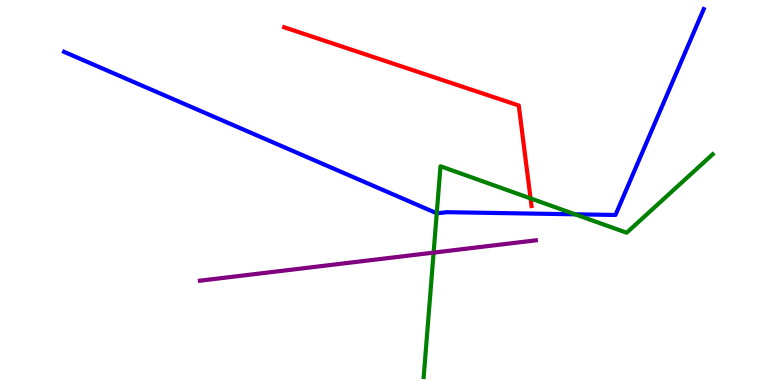[{'lines': ['blue', 'red'], 'intersections': []}, {'lines': ['green', 'red'], 'intersections': [{'x': 6.85, 'y': 4.85}]}, {'lines': ['purple', 'red'], 'intersections': []}, {'lines': ['blue', 'green'], 'intersections': [{'x': 5.64, 'y': 4.46}, {'x': 7.42, 'y': 4.43}]}, {'lines': ['blue', 'purple'], 'intersections': []}, {'lines': ['green', 'purple'], 'intersections': [{'x': 5.59, 'y': 3.44}]}]